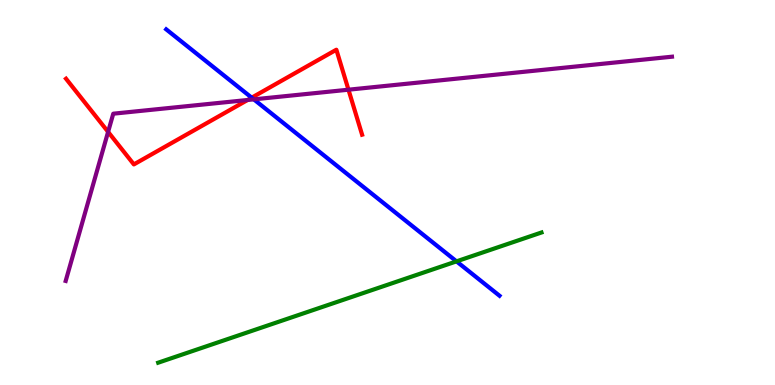[{'lines': ['blue', 'red'], 'intersections': [{'x': 3.25, 'y': 7.46}]}, {'lines': ['green', 'red'], 'intersections': []}, {'lines': ['purple', 'red'], 'intersections': [{'x': 1.39, 'y': 6.57}, {'x': 3.19, 'y': 7.4}, {'x': 4.5, 'y': 7.67}]}, {'lines': ['blue', 'green'], 'intersections': [{'x': 5.89, 'y': 3.21}]}, {'lines': ['blue', 'purple'], 'intersections': [{'x': 3.27, 'y': 7.42}]}, {'lines': ['green', 'purple'], 'intersections': []}]